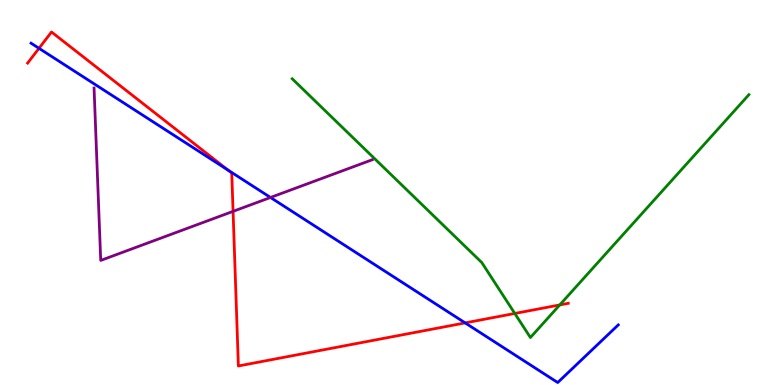[{'lines': ['blue', 'red'], 'intersections': [{'x': 0.503, 'y': 8.75}, {'x': 2.94, 'y': 5.58}, {'x': 6.0, 'y': 1.61}]}, {'lines': ['green', 'red'], 'intersections': [{'x': 6.64, 'y': 1.86}, {'x': 7.22, 'y': 2.08}]}, {'lines': ['purple', 'red'], 'intersections': [{'x': 3.01, 'y': 4.51}]}, {'lines': ['blue', 'green'], 'intersections': []}, {'lines': ['blue', 'purple'], 'intersections': [{'x': 3.49, 'y': 4.87}]}, {'lines': ['green', 'purple'], 'intersections': []}]